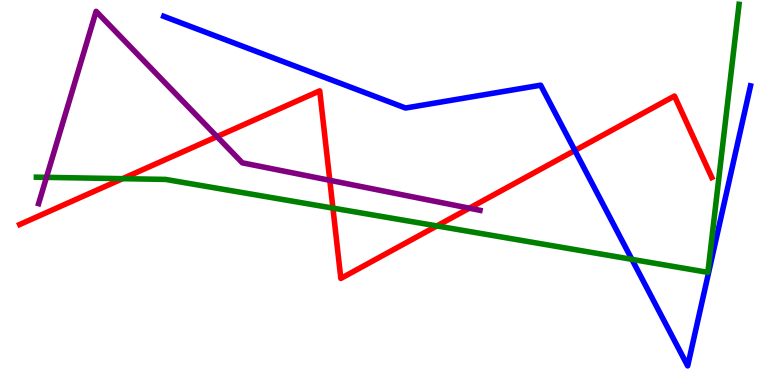[{'lines': ['blue', 'red'], 'intersections': [{'x': 7.42, 'y': 6.09}]}, {'lines': ['green', 'red'], 'intersections': [{'x': 1.58, 'y': 5.36}, {'x': 4.3, 'y': 4.59}, {'x': 5.64, 'y': 4.13}]}, {'lines': ['purple', 'red'], 'intersections': [{'x': 2.8, 'y': 6.45}, {'x': 4.26, 'y': 5.32}, {'x': 6.06, 'y': 4.59}]}, {'lines': ['blue', 'green'], 'intersections': [{'x': 8.15, 'y': 3.26}]}, {'lines': ['blue', 'purple'], 'intersections': []}, {'lines': ['green', 'purple'], 'intersections': [{'x': 0.599, 'y': 5.39}]}]